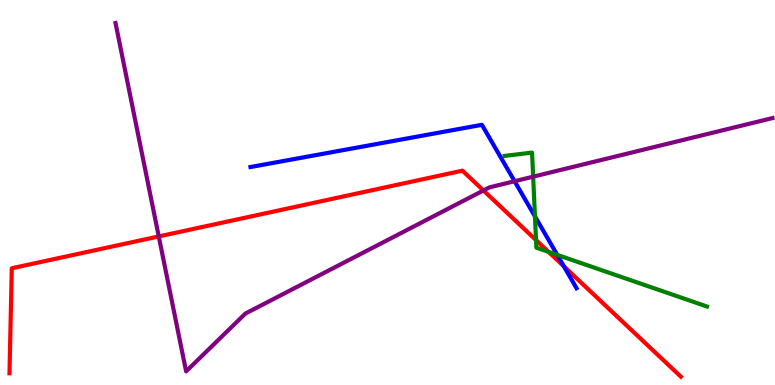[{'lines': ['blue', 'red'], 'intersections': [{'x': 7.28, 'y': 3.08}]}, {'lines': ['green', 'red'], 'intersections': [{'x': 6.92, 'y': 3.76}, {'x': 7.08, 'y': 3.46}]}, {'lines': ['purple', 'red'], 'intersections': [{'x': 2.05, 'y': 3.86}, {'x': 6.24, 'y': 5.05}]}, {'lines': ['blue', 'green'], 'intersections': [{'x': 6.9, 'y': 4.38}, {'x': 7.19, 'y': 3.38}]}, {'lines': ['blue', 'purple'], 'intersections': [{'x': 6.64, 'y': 5.29}]}, {'lines': ['green', 'purple'], 'intersections': [{'x': 6.88, 'y': 5.41}]}]